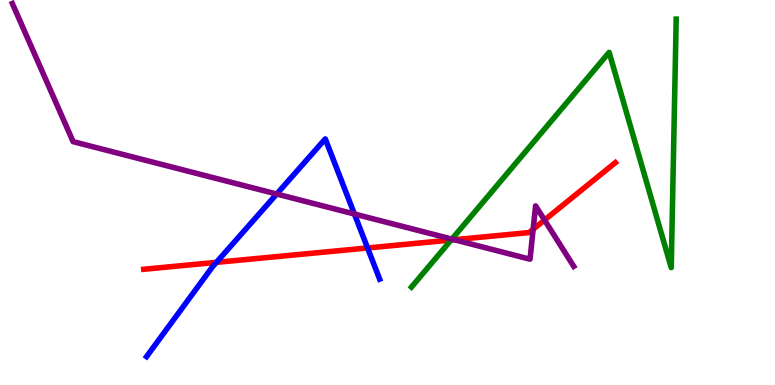[{'lines': ['blue', 'red'], 'intersections': [{'x': 2.79, 'y': 3.19}, {'x': 4.74, 'y': 3.56}]}, {'lines': ['green', 'red'], 'intersections': [{'x': 5.82, 'y': 3.77}]}, {'lines': ['purple', 'red'], 'intersections': [{'x': 5.86, 'y': 3.77}, {'x': 6.88, 'y': 4.05}, {'x': 7.03, 'y': 4.28}]}, {'lines': ['blue', 'green'], 'intersections': []}, {'lines': ['blue', 'purple'], 'intersections': [{'x': 3.57, 'y': 4.96}, {'x': 4.57, 'y': 4.44}]}, {'lines': ['green', 'purple'], 'intersections': [{'x': 5.83, 'y': 3.79}]}]